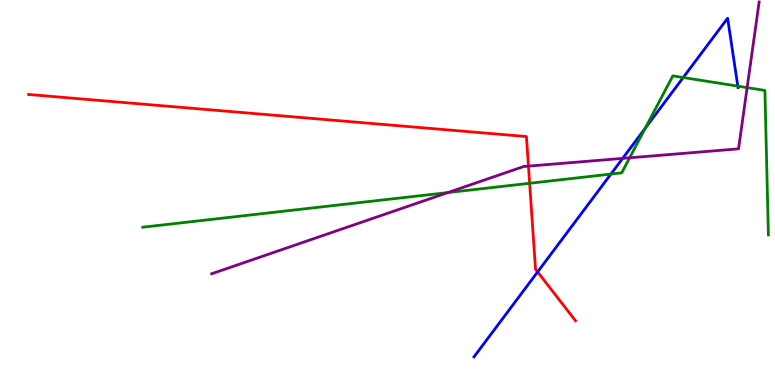[{'lines': ['blue', 'red'], 'intersections': [{'x': 6.94, 'y': 2.94}]}, {'lines': ['green', 'red'], 'intersections': [{'x': 6.83, 'y': 5.24}]}, {'lines': ['purple', 'red'], 'intersections': [{'x': 6.82, 'y': 5.68}]}, {'lines': ['blue', 'green'], 'intersections': [{'x': 7.88, 'y': 5.48}, {'x': 8.33, 'y': 6.67}, {'x': 8.82, 'y': 7.99}, {'x': 9.52, 'y': 7.76}]}, {'lines': ['blue', 'purple'], 'intersections': [{'x': 8.03, 'y': 5.89}]}, {'lines': ['green', 'purple'], 'intersections': [{'x': 5.78, 'y': 5.0}, {'x': 8.12, 'y': 5.9}, {'x': 9.64, 'y': 7.72}]}]